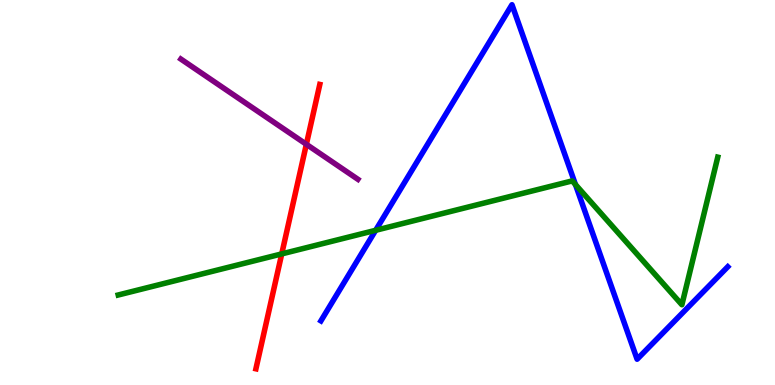[{'lines': ['blue', 'red'], 'intersections': []}, {'lines': ['green', 'red'], 'intersections': [{'x': 3.64, 'y': 3.41}]}, {'lines': ['purple', 'red'], 'intersections': [{'x': 3.95, 'y': 6.25}]}, {'lines': ['blue', 'green'], 'intersections': [{'x': 4.85, 'y': 4.02}, {'x': 7.43, 'y': 5.21}]}, {'lines': ['blue', 'purple'], 'intersections': []}, {'lines': ['green', 'purple'], 'intersections': []}]